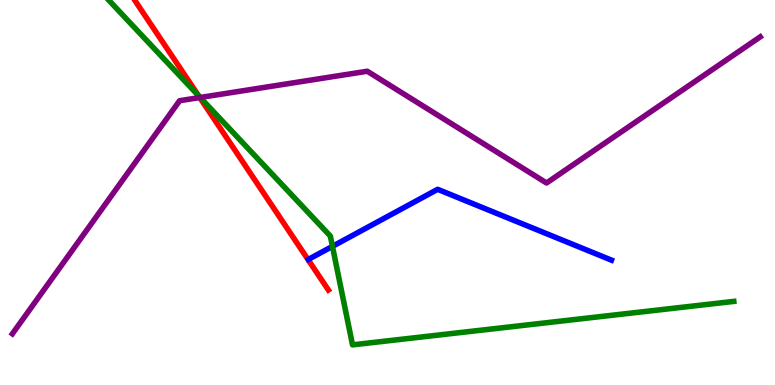[{'lines': ['blue', 'red'], 'intersections': []}, {'lines': ['green', 'red'], 'intersections': [{'x': 2.56, 'y': 7.51}]}, {'lines': ['purple', 'red'], 'intersections': [{'x': 2.58, 'y': 7.47}]}, {'lines': ['blue', 'green'], 'intersections': [{'x': 4.29, 'y': 3.6}]}, {'lines': ['blue', 'purple'], 'intersections': []}, {'lines': ['green', 'purple'], 'intersections': [{'x': 2.58, 'y': 7.47}]}]